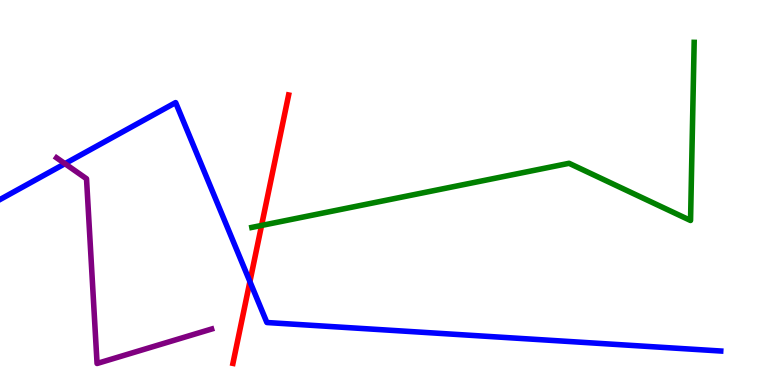[{'lines': ['blue', 'red'], 'intersections': [{'x': 3.22, 'y': 2.69}]}, {'lines': ['green', 'red'], 'intersections': [{'x': 3.37, 'y': 4.14}]}, {'lines': ['purple', 'red'], 'intersections': []}, {'lines': ['blue', 'green'], 'intersections': []}, {'lines': ['blue', 'purple'], 'intersections': [{'x': 0.838, 'y': 5.75}]}, {'lines': ['green', 'purple'], 'intersections': []}]